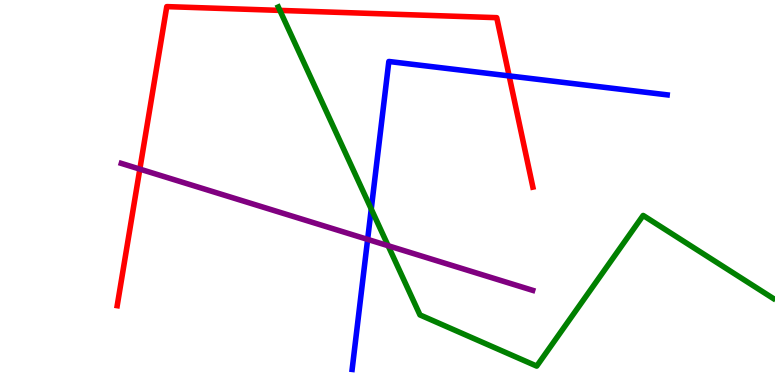[{'lines': ['blue', 'red'], 'intersections': [{'x': 6.57, 'y': 8.03}]}, {'lines': ['green', 'red'], 'intersections': [{'x': 3.61, 'y': 9.73}]}, {'lines': ['purple', 'red'], 'intersections': [{'x': 1.8, 'y': 5.61}]}, {'lines': ['blue', 'green'], 'intersections': [{'x': 4.79, 'y': 4.57}]}, {'lines': ['blue', 'purple'], 'intersections': [{'x': 4.74, 'y': 3.78}]}, {'lines': ['green', 'purple'], 'intersections': [{'x': 5.01, 'y': 3.62}]}]